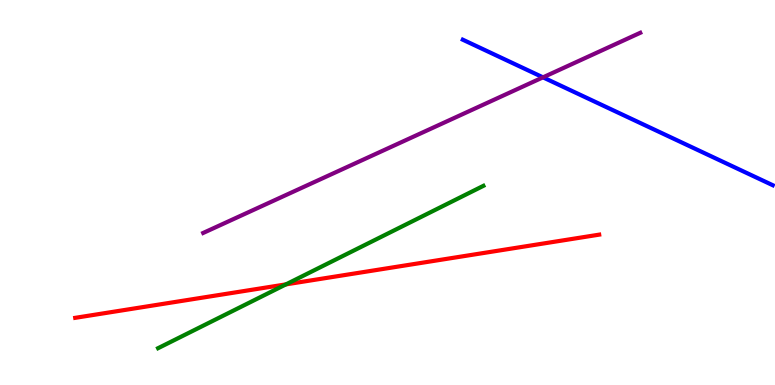[{'lines': ['blue', 'red'], 'intersections': []}, {'lines': ['green', 'red'], 'intersections': [{'x': 3.69, 'y': 2.61}]}, {'lines': ['purple', 'red'], 'intersections': []}, {'lines': ['blue', 'green'], 'intersections': []}, {'lines': ['blue', 'purple'], 'intersections': [{'x': 7.01, 'y': 7.99}]}, {'lines': ['green', 'purple'], 'intersections': []}]